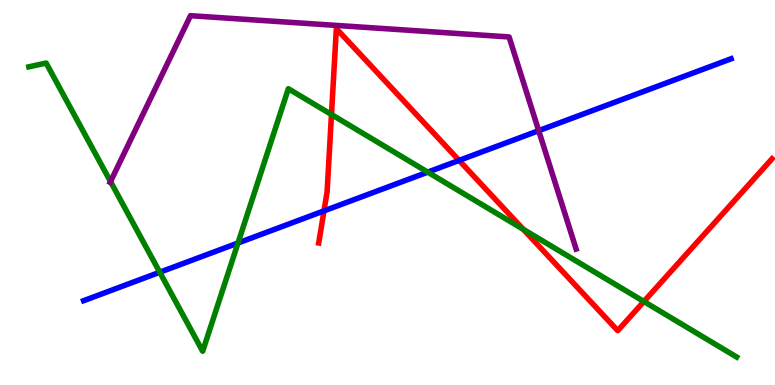[{'lines': ['blue', 'red'], 'intersections': [{'x': 4.18, 'y': 4.52}, {'x': 5.92, 'y': 5.83}]}, {'lines': ['green', 'red'], 'intersections': [{'x': 4.28, 'y': 7.03}, {'x': 6.75, 'y': 4.04}, {'x': 8.31, 'y': 2.17}]}, {'lines': ['purple', 'red'], 'intersections': []}, {'lines': ['blue', 'green'], 'intersections': [{'x': 2.06, 'y': 2.93}, {'x': 3.07, 'y': 3.69}, {'x': 5.52, 'y': 5.53}]}, {'lines': ['blue', 'purple'], 'intersections': [{'x': 6.95, 'y': 6.61}]}, {'lines': ['green', 'purple'], 'intersections': [{'x': 1.43, 'y': 5.28}]}]